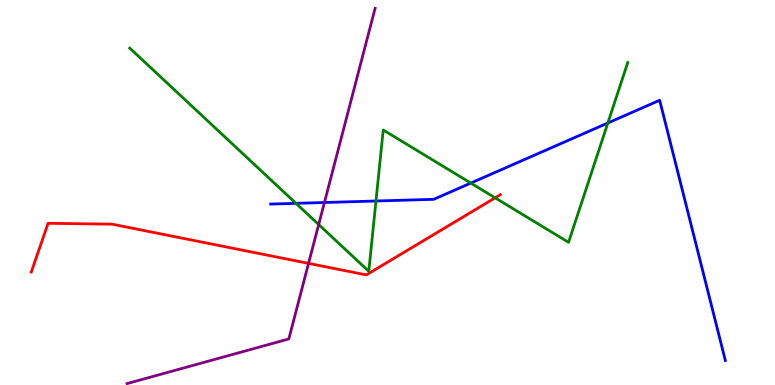[{'lines': ['blue', 'red'], 'intersections': []}, {'lines': ['green', 'red'], 'intersections': [{'x': 6.39, 'y': 4.86}]}, {'lines': ['purple', 'red'], 'intersections': [{'x': 3.98, 'y': 3.16}]}, {'lines': ['blue', 'green'], 'intersections': [{'x': 3.82, 'y': 4.72}, {'x': 4.85, 'y': 4.78}, {'x': 6.07, 'y': 5.24}, {'x': 7.84, 'y': 6.81}]}, {'lines': ['blue', 'purple'], 'intersections': [{'x': 4.19, 'y': 4.74}]}, {'lines': ['green', 'purple'], 'intersections': [{'x': 4.11, 'y': 4.17}]}]